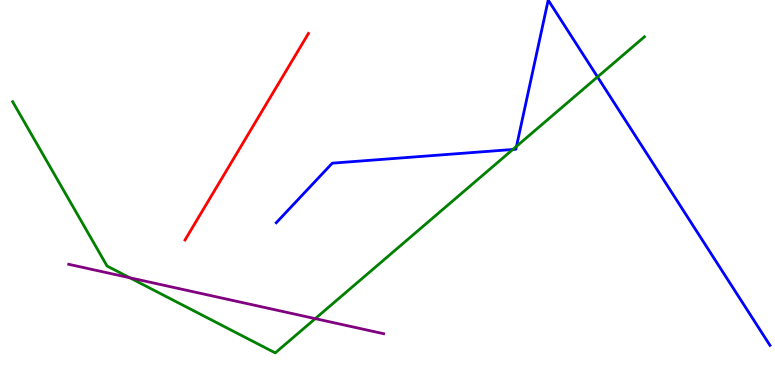[{'lines': ['blue', 'red'], 'intersections': []}, {'lines': ['green', 'red'], 'intersections': []}, {'lines': ['purple', 'red'], 'intersections': []}, {'lines': ['blue', 'green'], 'intersections': [{'x': 6.62, 'y': 6.12}, {'x': 6.66, 'y': 6.2}, {'x': 7.71, 'y': 8.0}]}, {'lines': ['blue', 'purple'], 'intersections': []}, {'lines': ['green', 'purple'], 'intersections': [{'x': 1.67, 'y': 2.79}, {'x': 4.07, 'y': 1.72}]}]